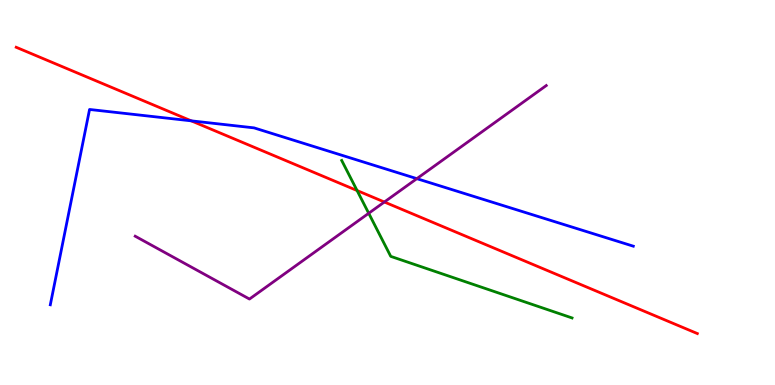[{'lines': ['blue', 'red'], 'intersections': [{'x': 2.47, 'y': 6.86}]}, {'lines': ['green', 'red'], 'intersections': [{'x': 4.61, 'y': 5.05}]}, {'lines': ['purple', 'red'], 'intersections': [{'x': 4.96, 'y': 4.75}]}, {'lines': ['blue', 'green'], 'intersections': []}, {'lines': ['blue', 'purple'], 'intersections': [{'x': 5.38, 'y': 5.36}]}, {'lines': ['green', 'purple'], 'intersections': [{'x': 4.76, 'y': 4.46}]}]